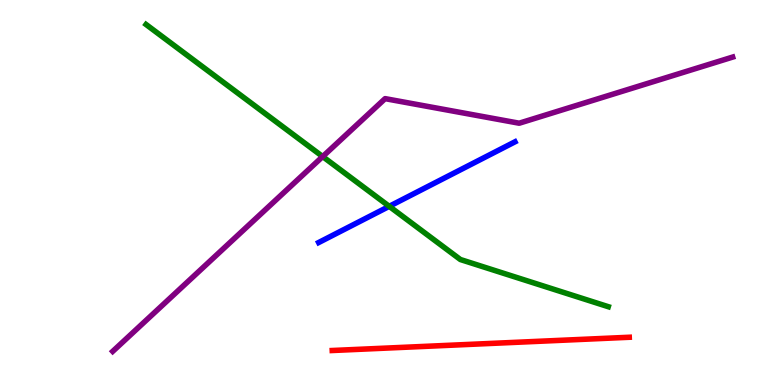[{'lines': ['blue', 'red'], 'intersections': []}, {'lines': ['green', 'red'], 'intersections': []}, {'lines': ['purple', 'red'], 'intersections': []}, {'lines': ['blue', 'green'], 'intersections': [{'x': 5.02, 'y': 4.64}]}, {'lines': ['blue', 'purple'], 'intersections': []}, {'lines': ['green', 'purple'], 'intersections': [{'x': 4.16, 'y': 5.93}]}]